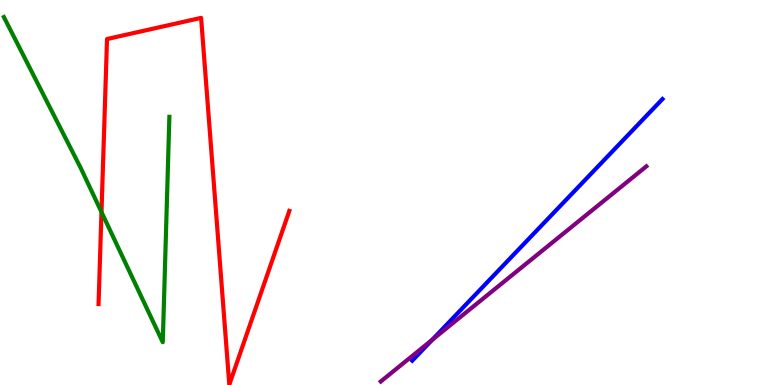[{'lines': ['blue', 'red'], 'intersections': []}, {'lines': ['green', 'red'], 'intersections': [{'x': 1.31, 'y': 4.49}]}, {'lines': ['purple', 'red'], 'intersections': []}, {'lines': ['blue', 'green'], 'intersections': []}, {'lines': ['blue', 'purple'], 'intersections': [{'x': 5.58, 'y': 1.17}]}, {'lines': ['green', 'purple'], 'intersections': []}]